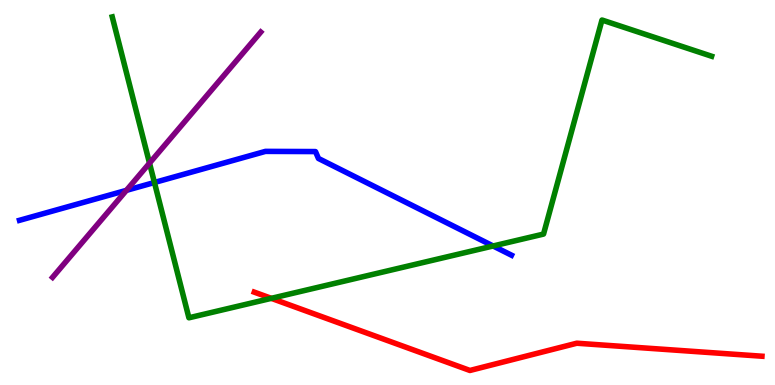[{'lines': ['blue', 'red'], 'intersections': []}, {'lines': ['green', 'red'], 'intersections': [{'x': 3.5, 'y': 2.25}]}, {'lines': ['purple', 'red'], 'intersections': []}, {'lines': ['blue', 'green'], 'intersections': [{'x': 1.99, 'y': 5.26}, {'x': 6.36, 'y': 3.61}]}, {'lines': ['blue', 'purple'], 'intersections': [{'x': 1.63, 'y': 5.06}]}, {'lines': ['green', 'purple'], 'intersections': [{'x': 1.93, 'y': 5.76}]}]